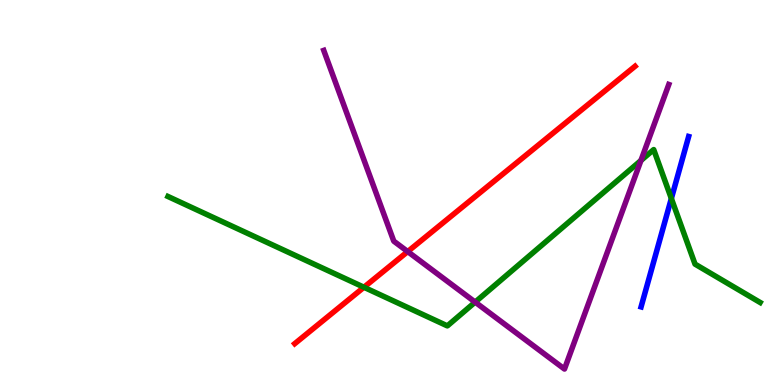[{'lines': ['blue', 'red'], 'intersections': []}, {'lines': ['green', 'red'], 'intersections': [{'x': 4.7, 'y': 2.54}]}, {'lines': ['purple', 'red'], 'intersections': [{'x': 5.26, 'y': 3.47}]}, {'lines': ['blue', 'green'], 'intersections': [{'x': 8.66, 'y': 4.84}]}, {'lines': ['blue', 'purple'], 'intersections': []}, {'lines': ['green', 'purple'], 'intersections': [{'x': 6.13, 'y': 2.15}, {'x': 8.27, 'y': 5.83}]}]